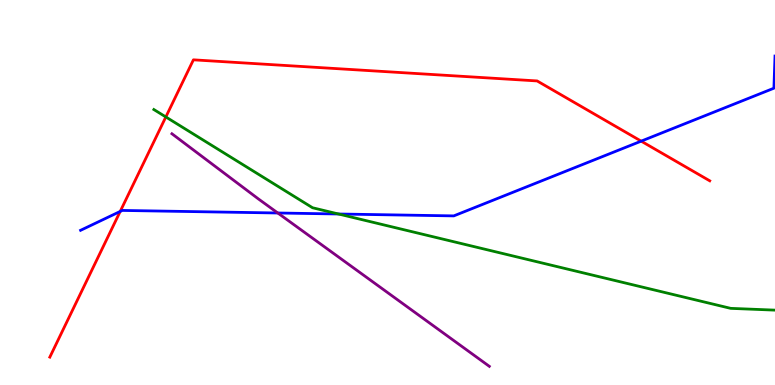[{'lines': ['blue', 'red'], 'intersections': [{'x': 1.55, 'y': 4.51}, {'x': 8.27, 'y': 6.33}]}, {'lines': ['green', 'red'], 'intersections': [{'x': 2.14, 'y': 6.96}]}, {'lines': ['purple', 'red'], 'intersections': []}, {'lines': ['blue', 'green'], 'intersections': [{'x': 4.37, 'y': 4.44}]}, {'lines': ['blue', 'purple'], 'intersections': [{'x': 3.58, 'y': 4.47}]}, {'lines': ['green', 'purple'], 'intersections': []}]